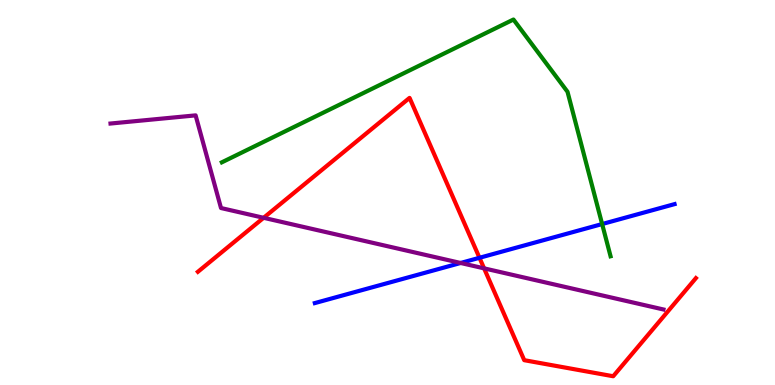[{'lines': ['blue', 'red'], 'intersections': [{'x': 6.19, 'y': 3.3}]}, {'lines': ['green', 'red'], 'intersections': []}, {'lines': ['purple', 'red'], 'intersections': [{'x': 3.4, 'y': 4.34}, {'x': 6.25, 'y': 3.03}]}, {'lines': ['blue', 'green'], 'intersections': [{'x': 7.77, 'y': 4.18}]}, {'lines': ['blue', 'purple'], 'intersections': [{'x': 5.94, 'y': 3.17}]}, {'lines': ['green', 'purple'], 'intersections': []}]